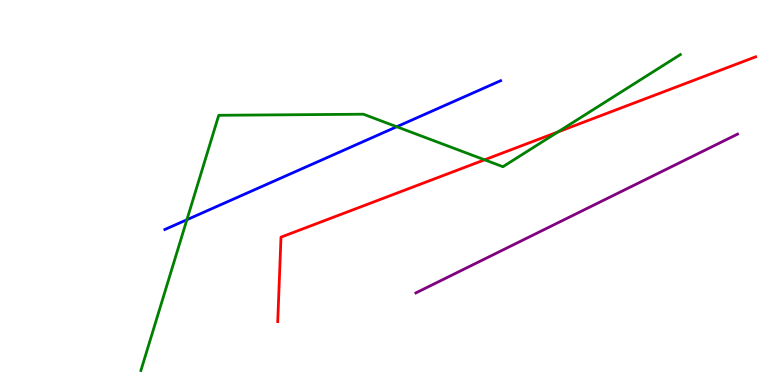[{'lines': ['blue', 'red'], 'intersections': []}, {'lines': ['green', 'red'], 'intersections': [{'x': 6.25, 'y': 5.85}, {'x': 7.2, 'y': 6.57}]}, {'lines': ['purple', 'red'], 'intersections': []}, {'lines': ['blue', 'green'], 'intersections': [{'x': 2.41, 'y': 4.29}, {'x': 5.12, 'y': 6.71}]}, {'lines': ['blue', 'purple'], 'intersections': []}, {'lines': ['green', 'purple'], 'intersections': []}]